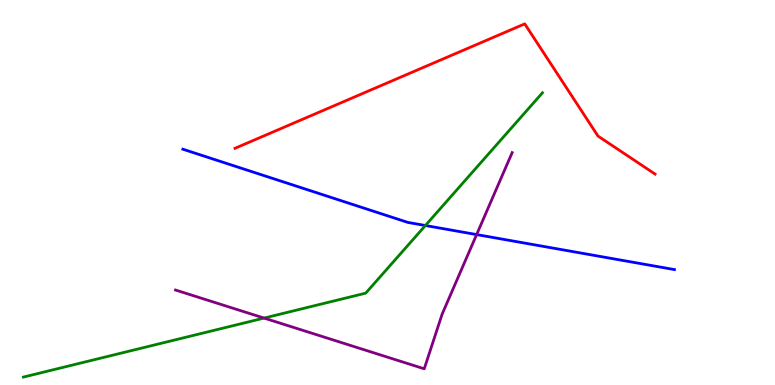[{'lines': ['blue', 'red'], 'intersections': []}, {'lines': ['green', 'red'], 'intersections': []}, {'lines': ['purple', 'red'], 'intersections': []}, {'lines': ['blue', 'green'], 'intersections': [{'x': 5.49, 'y': 4.14}]}, {'lines': ['blue', 'purple'], 'intersections': [{'x': 6.15, 'y': 3.91}]}, {'lines': ['green', 'purple'], 'intersections': [{'x': 3.41, 'y': 1.74}]}]